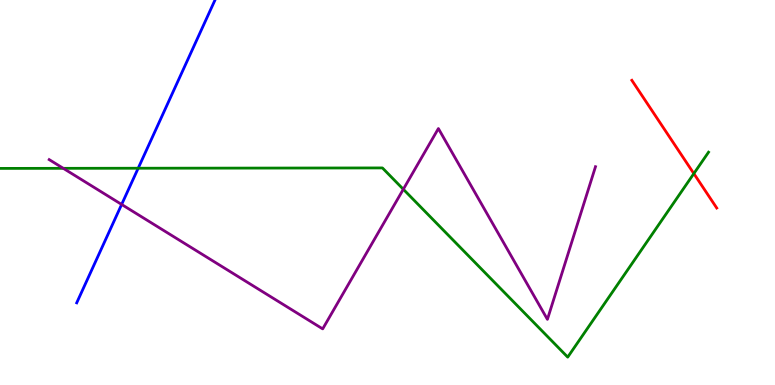[{'lines': ['blue', 'red'], 'intersections': []}, {'lines': ['green', 'red'], 'intersections': [{'x': 8.95, 'y': 5.49}]}, {'lines': ['purple', 'red'], 'intersections': []}, {'lines': ['blue', 'green'], 'intersections': [{'x': 1.78, 'y': 5.63}]}, {'lines': ['blue', 'purple'], 'intersections': [{'x': 1.57, 'y': 4.69}]}, {'lines': ['green', 'purple'], 'intersections': [{'x': 0.817, 'y': 5.63}, {'x': 5.2, 'y': 5.08}]}]